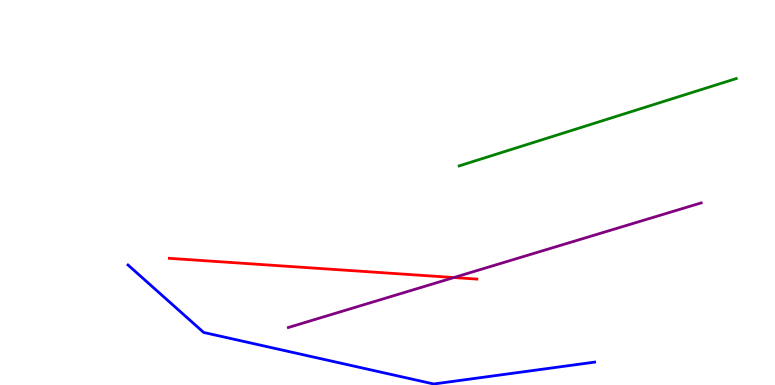[{'lines': ['blue', 'red'], 'intersections': []}, {'lines': ['green', 'red'], 'intersections': []}, {'lines': ['purple', 'red'], 'intersections': [{'x': 5.86, 'y': 2.79}]}, {'lines': ['blue', 'green'], 'intersections': []}, {'lines': ['blue', 'purple'], 'intersections': []}, {'lines': ['green', 'purple'], 'intersections': []}]